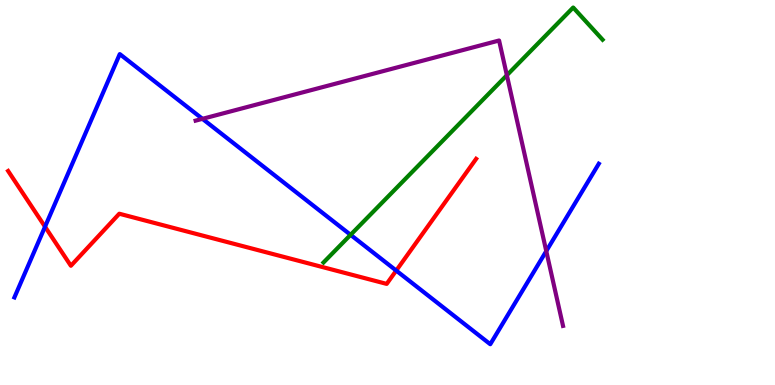[{'lines': ['blue', 'red'], 'intersections': [{'x': 0.581, 'y': 4.11}, {'x': 5.11, 'y': 2.97}]}, {'lines': ['green', 'red'], 'intersections': []}, {'lines': ['purple', 'red'], 'intersections': []}, {'lines': ['blue', 'green'], 'intersections': [{'x': 4.52, 'y': 3.9}]}, {'lines': ['blue', 'purple'], 'intersections': [{'x': 2.61, 'y': 6.91}, {'x': 7.05, 'y': 3.48}]}, {'lines': ['green', 'purple'], 'intersections': [{'x': 6.54, 'y': 8.05}]}]